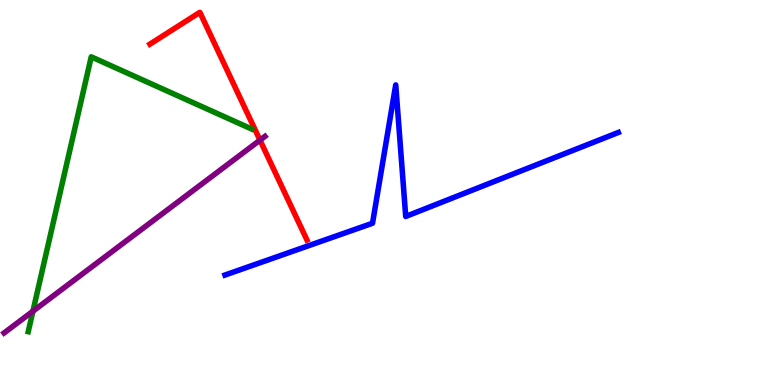[{'lines': ['blue', 'red'], 'intersections': []}, {'lines': ['green', 'red'], 'intersections': []}, {'lines': ['purple', 'red'], 'intersections': [{'x': 3.35, 'y': 6.36}]}, {'lines': ['blue', 'green'], 'intersections': []}, {'lines': ['blue', 'purple'], 'intersections': []}, {'lines': ['green', 'purple'], 'intersections': [{'x': 0.425, 'y': 1.92}]}]